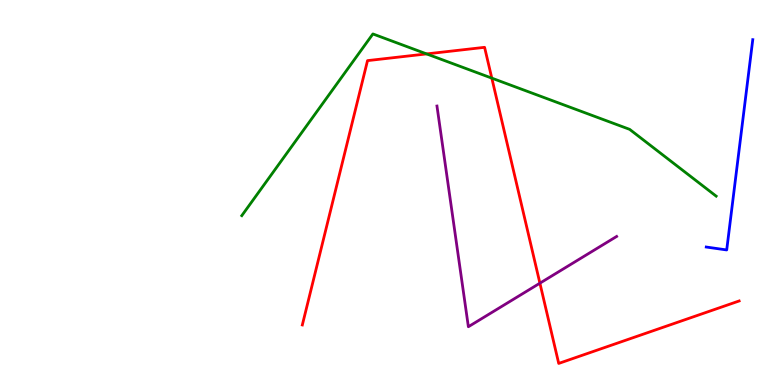[{'lines': ['blue', 'red'], 'intersections': []}, {'lines': ['green', 'red'], 'intersections': [{'x': 5.5, 'y': 8.6}, {'x': 6.35, 'y': 7.97}]}, {'lines': ['purple', 'red'], 'intersections': [{'x': 6.97, 'y': 2.64}]}, {'lines': ['blue', 'green'], 'intersections': []}, {'lines': ['blue', 'purple'], 'intersections': []}, {'lines': ['green', 'purple'], 'intersections': []}]